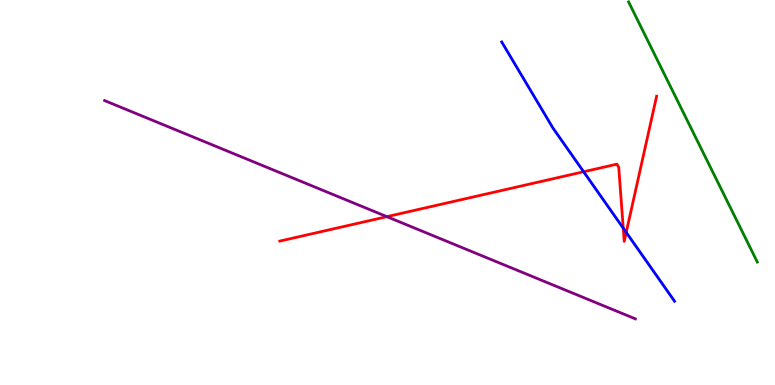[{'lines': ['blue', 'red'], 'intersections': [{'x': 7.53, 'y': 5.54}, {'x': 8.04, 'y': 4.07}, {'x': 8.08, 'y': 3.96}]}, {'lines': ['green', 'red'], 'intersections': []}, {'lines': ['purple', 'red'], 'intersections': [{'x': 4.99, 'y': 4.37}]}, {'lines': ['blue', 'green'], 'intersections': []}, {'lines': ['blue', 'purple'], 'intersections': []}, {'lines': ['green', 'purple'], 'intersections': []}]